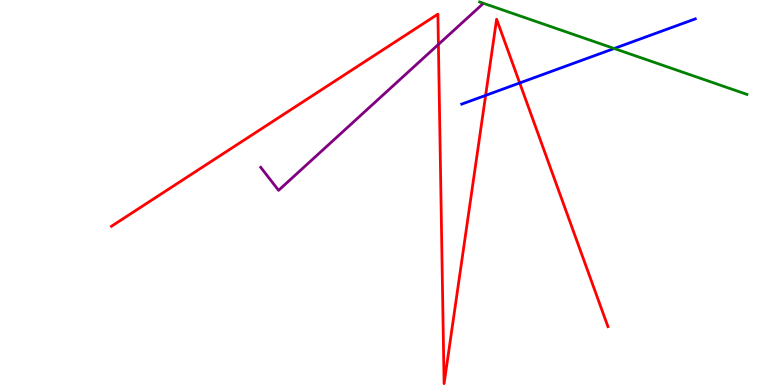[{'lines': ['blue', 'red'], 'intersections': [{'x': 6.27, 'y': 7.52}, {'x': 6.71, 'y': 7.85}]}, {'lines': ['green', 'red'], 'intersections': []}, {'lines': ['purple', 'red'], 'intersections': [{'x': 5.66, 'y': 8.85}]}, {'lines': ['blue', 'green'], 'intersections': [{'x': 7.92, 'y': 8.74}]}, {'lines': ['blue', 'purple'], 'intersections': []}, {'lines': ['green', 'purple'], 'intersections': []}]